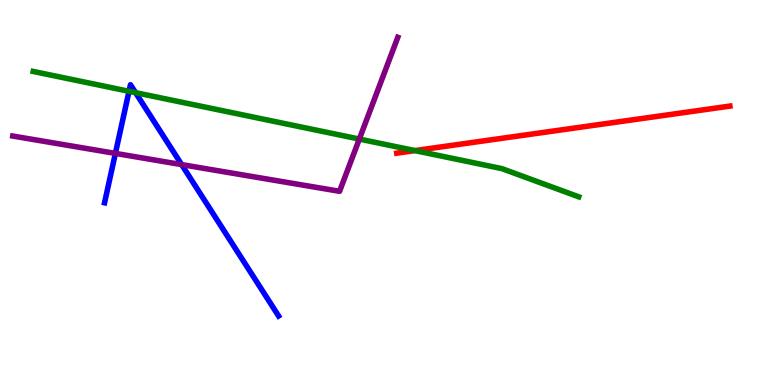[{'lines': ['blue', 'red'], 'intersections': []}, {'lines': ['green', 'red'], 'intersections': [{'x': 5.35, 'y': 6.09}]}, {'lines': ['purple', 'red'], 'intersections': []}, {'lines': ['blue', 'green'], 'intersections': [{'x': 1.66, 'y': 7.63}, {'x': 1.75, 'y': 7.59}]}, {'lines': ['blue', 'purple'], 'intersections': [{'x': 1.49, 'y': 6.02}, {'x': 2.34, 'y': 5.72}]}, {'lines': ['green', 'purple'], 'intersections': [{'x': 4.64, 'y': 6.39}]}]